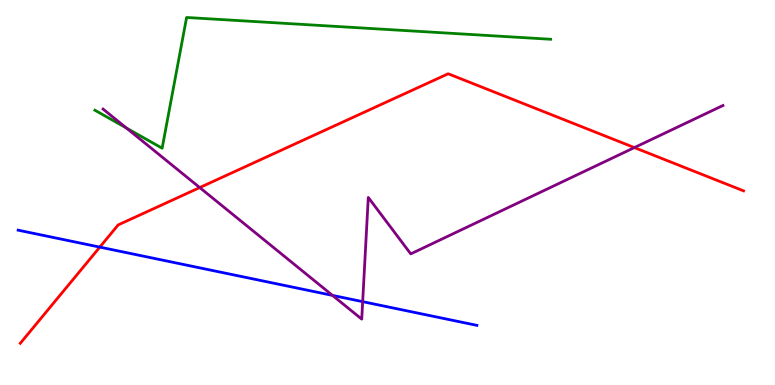[{'lines': ['blue', 'red'], 'intersections': [{'x': 1.29, 'y': 3.58}]}, {'lines': ['green', 'red'], 'intersections': []}, {'lines': ['purple', 'red'], 'intersections': [{'x': 2.58, 'y': 5.13}, {'x': 8.19, 'y': 6.17}]}, {'lines': ['blue', 'green'], 'intersections': []}, {'lines': ['blue', 'purple'], 'intersections': [{'x': 4.29, 'y': 2.33}, {'x': 4.68, 'y': 2.16}]}, {'lines': ['green', 'purple'], 'intersections': [{'x': 1.63, 'y': 6.67}]}]